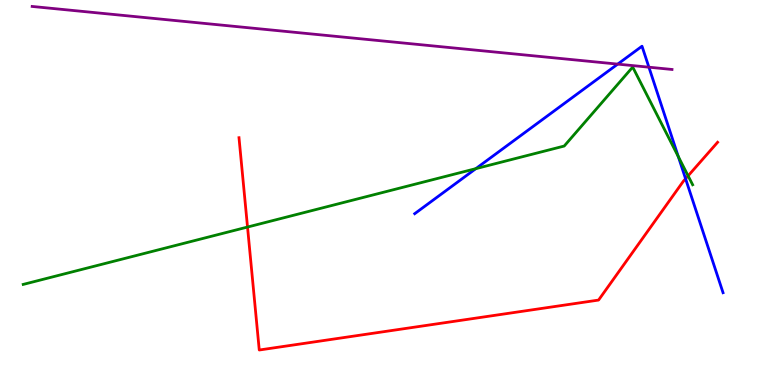[{'lines': ['blue', 'red'], 'intersections': [{'x': 8.85, 'y': 5.36}]}, {'lines': ['green', 'red'], 'intersections': [{'x': 3.19, 'y': 4.1}, {'x': 8.88, 'y': 5.43}]}, {'lines': ['purple', 'red'], 'intersections': []}, {'lines': ['blue', 'green'], 'intersections': [{'x': 6.14, 'y': 5.62}, {'x': 8.75, 'y': 5.93}]}, {'lines': ['blue', 'purple'], 'intersections': [{'x': 7.97, 'y': 8.33}, {'x': 8.37, 'y': 8.25}]}, {'lines': ['green', 'purple'], 'intersections': []}]